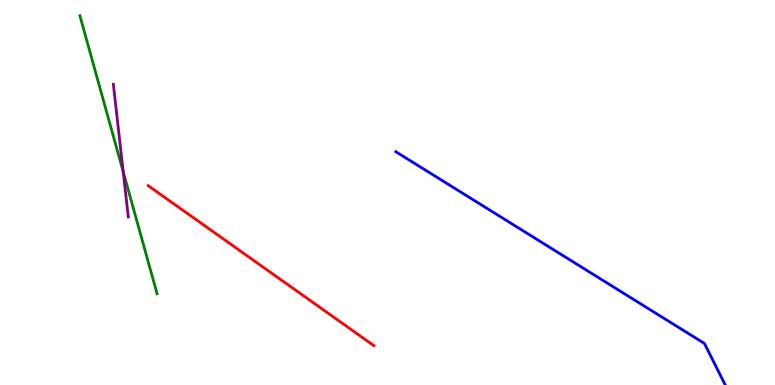[{'lines': ['blue', 'red'], 'intersections': []}, {'lines': ['green', 'red'], 'intersections': []}, {'lines': ['purple', 'red'], 'intersections': []}, {'lines': ['blue', 'green'], 'intersections': []}, {'lines': ['blue', 'purple'], 'intersections': []}, {'lines': ['green', 'purple'], 'intersections': [{'x': 1.59, 'y': 5.54}]}]